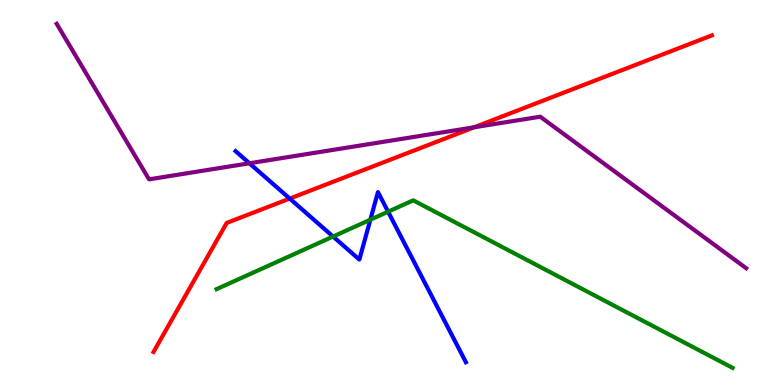[{'lines': ['blue', 'red'], 'intersections': [{'x': 3.74, 'y': 4.84}]}, {'lines': ['green', 'red'], 'intersections': []}, {'lines': ['purple', 'red'], 'intersections': [{'x': 6.12, 'y': 6.69}]}, {'lines': ['blue', 'green'], 'intersections': [{'x': 4.3, 'y': 3.86}, {'x': 4.78, 'y': 4.29}, {'x': 5.01, 'y': 4.5}]}, {'lines': ['blue', 'purple'], 'intersections': [{'x': 3.22, 'y': 5.76}]}, {'lines': ['green', 'purple'], 'intersections': []}]